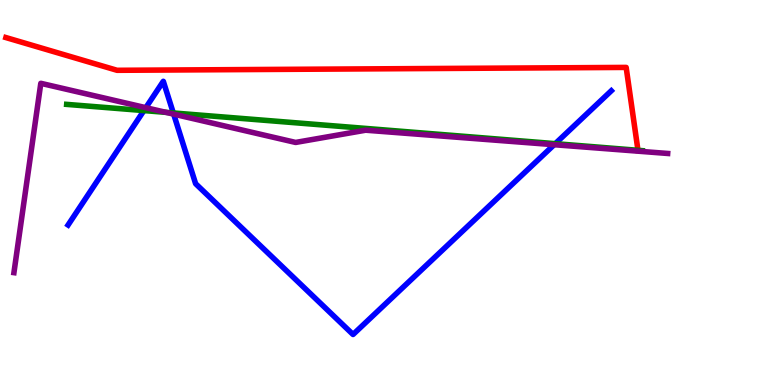[{'lines': ['blue', 'red'], 'intersections': []}, {'lines': ['green', 'red'], 'intersections': [{'x': 8.23, 'y': 6.1}]}, {'lines': ['purple', 'red'], 'intersections': []}, {'lines': ['blue', 'green'], 'intersections': [{'x': 1.86, 'y': 7.13}, {'x': 2.24, 'y': 7.07}, {'x': 7.16, 'y': 6.27}]}, {'lines': ['blue', 'purple'], 'intersections': [{'x': 1.88, 'y': 7.2}, {'x': 2.24, 'y': 7.04}, {'x': 7.15, 'y': 6.24}]}, {'lines': ['green', 'purple'], 'intersections': [{'x': 2.14, 'y': 7.08}]}]